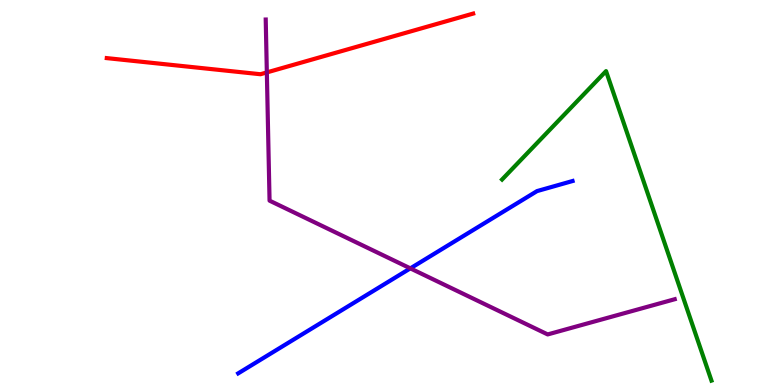[{'lines': ['blue', 'red'], 'intersections': []}, {'lines': ['green', 'red'], 'intersections': []}, {'lines': ['purple', 'red'], 'intersections': [{'x': 3.44, 'y': 8.12}]}, {'lines': ['blue', 'green'], 'intersections': []}, {'lines': ['blue', 'purple'], 'intersections': [{'x': 5.29, 'y': 3.03}]}, {'lines': ['green', 'purple'], 'intersections': []}]